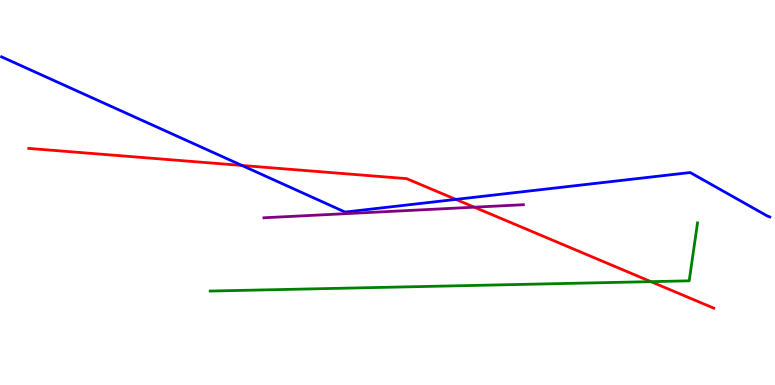[{'lines': ['blue', 'red'], 'intersections': [{'x': 3.12, 'y': 5.7}, {'x': 5.88, 'y': 4.82}]}, {'lines': ['green', 'red'], 'intersections': [{'x': 8.4, 'y': 2.68}]}, {'lines': ['purple', 'red'], 'intersections': [{'x': 6.12, 'y': 4.62}]}, {'lines': ['blue', 'green'], 'intersections': []}, {'lines': ['blue', 'purple'], 'intersections': []}, {'lines': ['green', 'purple'], 'intersections': []}]